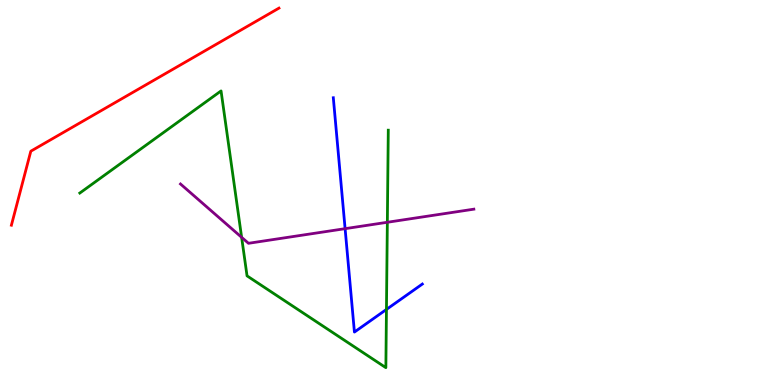[{'lines': ['blue', 'red'], 'intersections': []}, {'lines': ['green', 'red'], 'intersections': []}, {'lines': ['purple', 'red'], 'intersections': []}, {'lines': ['blue', 'green'], 'intersections': [{'x': 4.99, 'y': 1.96}]}, {'lines': ['blue', 'purple'], 'intersections': [{'x': 4.45, 'y': 4.06}]}, {'lines': ['green', 'purple'], 'intersections': [{'x': 3.12, 'y': 3.84}, {'x': 5.0, 'y': 4.23}]}]